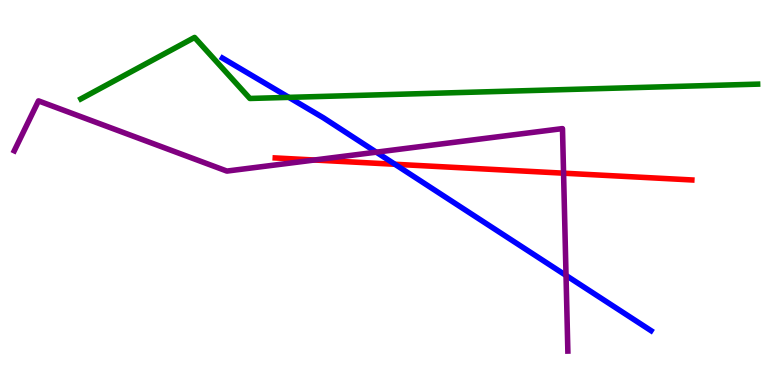[{'lines': ['blue', 'red'], 'intersections': [{'x': 5.1, 'y': 5.73}]}, {'lines': ['green', 'red'], 'intersections': []}, {'lines': ['purple', 'red'], 'intersections': [{'x': 4.06, 'y': 5.84}, {'x': 7.27, 'y': 5.5}]}, {'lines': ['blue', 'green'], 'intersections': [{'x': 3.73, 'y': 7.47}]}, {'lines': ['blue', 'purple'], 'intersections': [{'x': 4.86, 'y': 6.05}, {'x': 7.3, 'y': 2.85}]}, {'lines': ['green', 'purple'], 'intersections': []}]